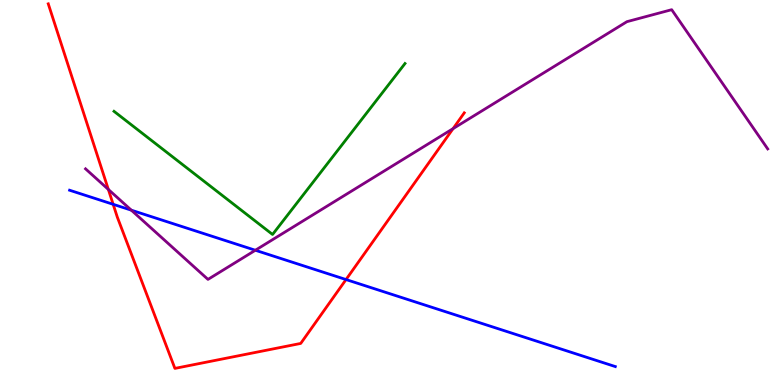[{'lines': ['blue', 'red'], 'intersections': [{'x': 1.46, 'y': 4.69}, {'x': 4.46, 'y': 2.74}]}, {'lines': ['green', 'red'], 'intersections': []}, {'lines': ['purple', 'red'], 'intersections': [{'x': 1.4, 'y': 5.08}, {'x': 5.85, 'y': 6.66}]}, {'lines': ['blue', 'green'], 'intersections': []}, {'lines': ['blue', 'purple'], 'intersections': [{'x': 1.69, 'y': 4.54}, {'x': 3.29, 'y': 3.5}]}, {'lines': ['green', 'purple'], 'intersections': []}]